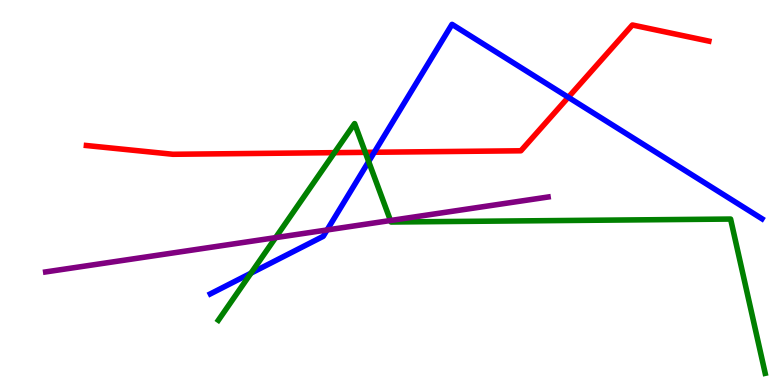[{'lines': ['blue', 'red'], 'intersections': [{'x': 4.83, 'y': 6.05}, {'x': 7.33, 'y': 7.47}]}, {'lines': ['green', 'red'], 'intersections': [{'x': 4.32, 'y': 6.03}, {'x': 4.71, 'y': 6.04}]}, {'lines': ['purple', 'red'], 'intersections': []}, {'lines': ['blue', 'green'], 'intersections': [{'x': 3.24, 'y': 2.9}, {'x': 4.76, 'y': 5.8}]}, {'lines': ['blue', 'purple'], 'intersections': [{'x': 4.22, 'y': 4.03}]}, {'lines': ['green', 'purple'], 'intersections': [{'x': 3.56, 'y': 3.83}, {'x': 5.04, 'y': 4.27}]}]